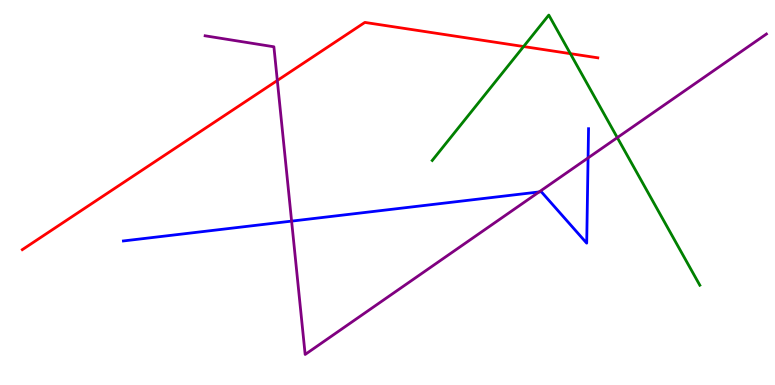[{'lines': ['blue', 'red'], 'intersections': []}, {'lines': ['green', 'red'], 'intersections': [{'x': 6.76, 'y': 8.79}, {'x': 7.36, 'y': 8.61}]}, {'lines': ['purple', 'red'], 'intersections': [{'x': 3.58, 'y': 7.91}]}, {'lines': ['blue', 'green'], 'intersections': []}, {'lines': ['blue', 'purple'], 'intersections': [{'x': 3.76, 'y': 4.26}, {'x': 6.96, 'y': 5.01}, {'x': 7.59, 'y': 5.9}]}, {'lines': ['green', 'purple'], 'intersections': [{'x': 7.97, 'y': 6.43}]}]